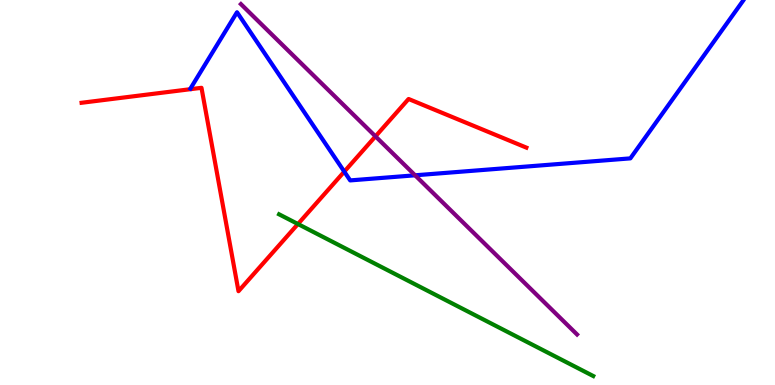[{'lines': ['blue', 'red'], 'intersections': [{'x': 4.44, 'y': 5.54}]}, {'lines': ['green', 'red'], 'intersections': [{'x': 3.84, 'y': 4.18}]}, {'lines': ['purple', 'red'], 'intersections': [{'x': 4.85, 'y': 6.46}]}, {'lines': ['blue', 'green'], 'intersections': []}, {'lines': ['blue', 'purple'], 'intersections': [{'x': 5.36, 'y': 5.45}]}, {'lines': ['green', 'purple'], 'intersections': []}]